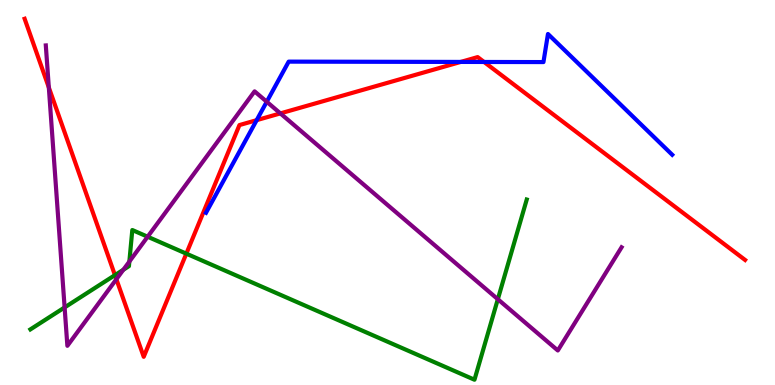[{'lines': ['blue', 'red'], 'intersections': [{'x': 3.31, 'y': 6.88}, {'x': 5.94, 'y': 8.39}, {'x': 6.25, 'y': 8.39}]}, {'lines': ['green', 'red'], 'intersections': [{'x': 1.48, 'y': 2.85}, {'x': 2.4, 'y': 3.41}]}, {'lines': ['purple', 'red'], 'intersections': [{'x': 0.63, 'y': 7.73}, {'x': 1.5, 'y': 2.75}, {'x': 3.62, 'y': 7.05}]}, {'lines': ['blue', 'green'], 'intersections': []}, {'lines': ['blue', 'purple'], 'intersections': [{'x': 3.44, 'y': 7.36}]}, {'lines': ['green', 'purple'], 'intersections': [{'x': 0.834, 'y': 2.01}, {'x': 1.59, 'y': 2.99}, {'x': 1.67, 'y': 3.21}, {'x': 1.9, 'y': 3.85}, {'x': 6.42, 'y': 2.23}]}]